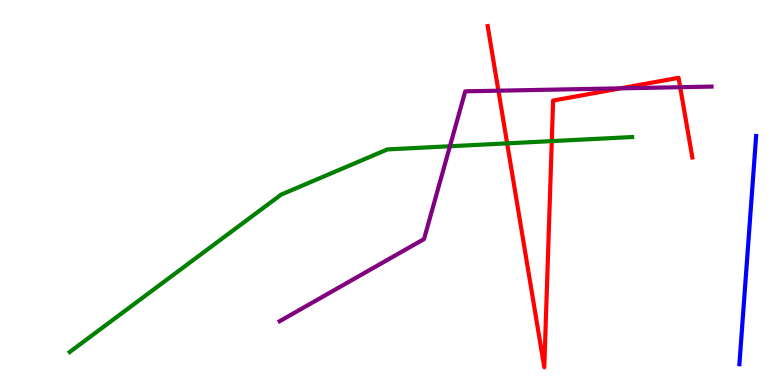[{'lines': ['blue', 'red'], 'intersections': []}, {'lines': ['green', 'red'], 'intersections': [{'x': 6.54, 'y': 6.28}, {'x': 7.12, 'y': 6.33}]}, {'lines': ['purple', 'red'], 'intersections': [{'x': 6.43, 'y': 7.64}, {'x': 8.01, 'y': 7.71}, {'x': 8.78, 'y': 7.74}]}, {'lines': ['blue', 'green'], 'intersections': []}, {'lines': ['blue', 'purple'], 'intersections': []}, {'lines': ['green', 'purple'], 'intersections': [{'x': 5.81, 'y': 6.2}]}]